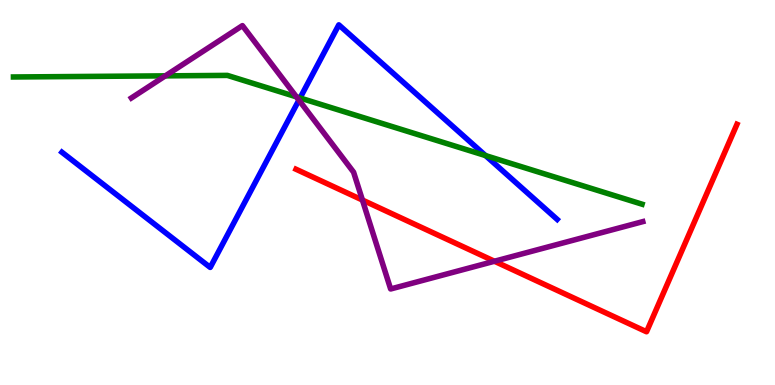[{'lines': ['blue', 'red'], 'intersections': []}, {'lines': ['green', 'red'], 'intersections': []}, {'lines': ['purple', 'red'], 'intersections': [{'x': 4.68, 'y': 4.8}, {'x': 6.38, 'y': 3.21}]}, {'lines': ['blue', 'green'], 'intersections': [{'x': 3.87, 'y': 7.46}, {'x': 6.27, 'y': 5.96}]}, {'lines': ['blue', 'purple'], 'intersections': [{'x': 3.86, 'y': 7.4}]}, {'lines': ['green', 'purple'], 'intersections': [{'x': 2.13, 'y': 8.03}, {'x': 3.83, 'y': 7.48}]}]